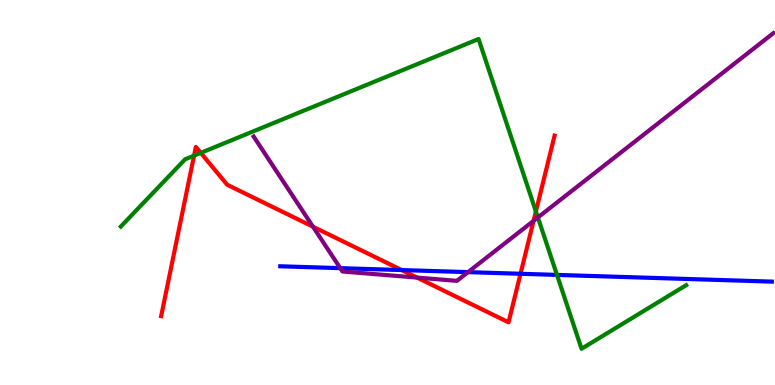[{'lines': ['blue', 'red'], 'intersections': [{'x': 5.18, 'y': 2.99}, {'x': 6.72, 'y': 2.89}]}, {'lines': ['green', 'red'], 'intersections': [{'x': 2.5, 'y': 5.96}, {'x': 2.59, 'y': 6.03}, {'x': 6.91, 'y': 4.51}]}, {'lines': ['purple', 'red'], 'intersections': [{'x': 4.04, 'y': 4.11}, {'x': 5.38, 'y': 2.79}, {'x': 6.88, 'y': 4.26}]}, {'lines': ['blue', 'green'], 'intersections': [{'x': 7.19, 'y': 2.86}]}, {'lines': ['blue', 'purple'], 'intersections': [{'x': 4.39, 'y': 3.03}, {'x': 6.04, 'y': 2.93}]}, {'lines': ['green', 'purple'], 'intersections': [{'x': 6.94, 'y': 4.35}]}]